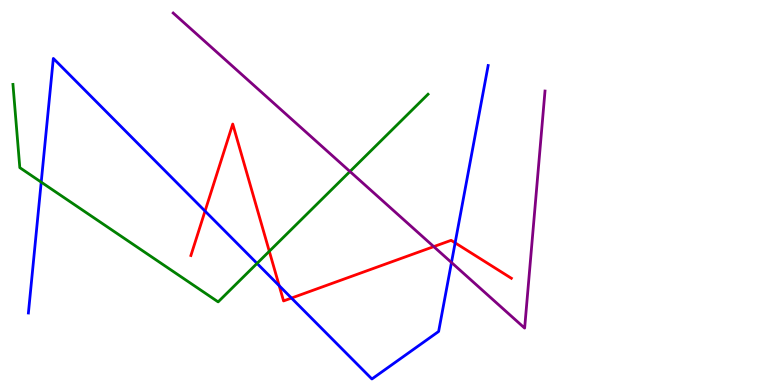[{'lines': ['blue', 'red'], 'intersections': [{'x': 2.65, 'y': 4.52}, {'x': 3.6, 'y': 2.58}, {'x': 3.76, 'y': 2.26}, {'x': 5.87, 'y': 3.69}]}, {'lines': ['green', 'red'], 'intersections': [{'x': 3.47, 'y': 3.47}]}, {'lines': ['purple', 'red'], 'intersections': [{'x': 5.6, 'y': 3.59}]}, {'lines': ['blue', 'green'], 'intersections': [{'x': 0.532, 'y': 5.27}, {'x': 3.32, 'y': 3.16}]}, {'lines': ['blue', 'purple'], 'intersections': [{'x': 5.83, 'y': 3.18}]}, {'lines': ['green', 'purple'], 'intersections': [{'x': 4.52, 'y': 5.55}]}]